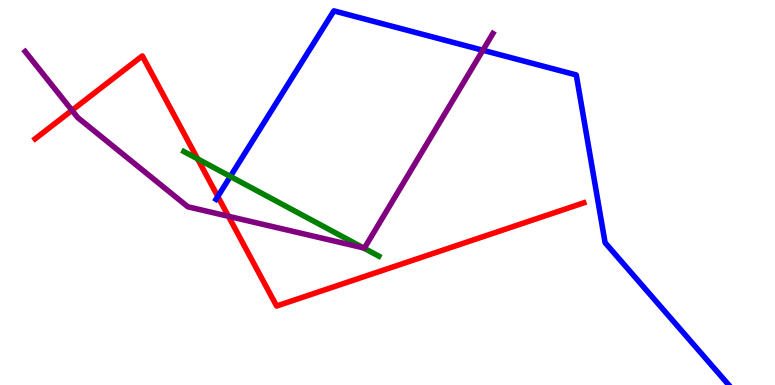[{'lines': ['blue', 'red'], 'intersections': [{'x': 2.81, 'y': 4.9}]}, {'lines': ['green', 'red'], 'intersections': [{'x': 2.55, 'y': 5.87}]}, {'lines': ['purple', 'red'], 'intersections': [{'x': 0.929, 'y': 7.13}, {'x': 2.95, 'y': 4.38}]}, {'lines': ['blue', 'green'], 'intersections': [{'x': 2.97, 'y': 5.42}]}, {'lines': ['blue', 'purple'], 'intersections': [{'x': 6.23, 'y': 8.69}]}, {'lines': ['green', 'purple'], 'intersections': [{'x': 4.69, 'y': 3.56}]}]